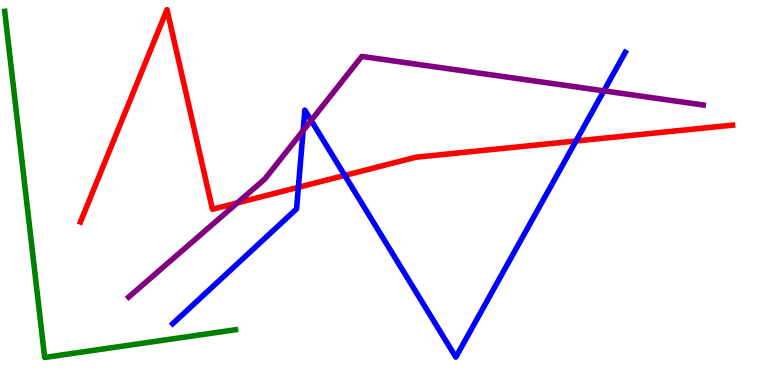[{'lines': ['blue', 'red'], 'intersections': [{'x': 3.85, 'y': 5.14}, {'x': 4.45, 'y': 5.44}, {'x': 7.43, 'y': 6.34}]}, {'lines': ['green', 'red'], 'intersections': []}, {'lines': ['purple', 'red'], 'intersections': [{'x': 3.06, 'y': 4.73}]}, {'lines': ['blue', 'green'], 'intersections': []}, {'lines': ['blue', 'purple'], 'intersections': [{'x': 3.91, 'y': 6.61}, {'x': 4.01, 'y': 6.87}, {'x': 7.79, 'y': 7.64}]}, {'lines': ['green', 'purple'], 'intersections': []}]